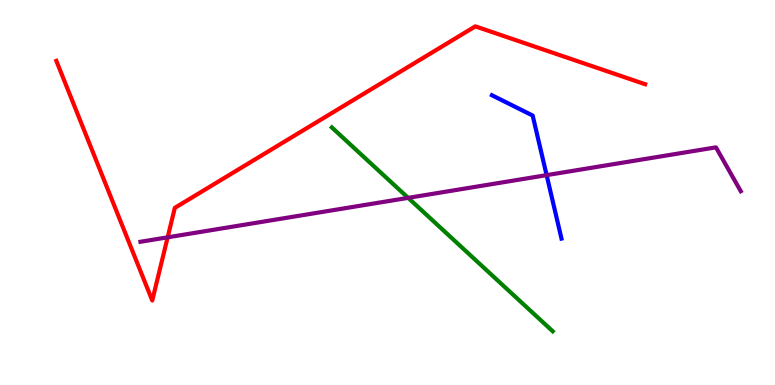[{'lines': ['blue', 'red'], 'intersections': []}, {'lines': ['green', 'red'], 'intersections': []}, {'lines': ['purple', 'red'], 'intersections': [{'x': 2.16, 'y': 3.84}]}, {'lines': ['blue', 'green'], 'intersections': []}, {'lines': ['blue', 'purple'], 'intersections': [{'x': 7.05, 'y': 5.45}]}, {'lines': ['green', 'purple'], 'intersections': [{'x': 5.27, 'y': 4.86}]}]